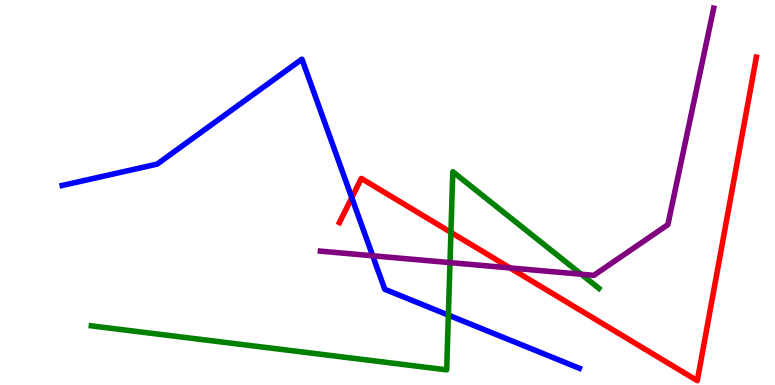[{'lines': ['blue', 'red'], 'intersections': [{'x': 4.54, 'y': 4.87}]}, {'lines': ['green', 'red'], 'intersections': [{'x': 5.82, 'y': 3.96}]}, {'lines': ['purple', 'red'], 'intersections': [{'x': 6.58, 'y': 3.04}]}, {'lines': ['blue', 'green'], 'intersections': [{'x': 5.79, 'y': 1.82}]}, {'lines': ['blue', 'purple'], 'intersections': [{'x': 4.81, 'y': 3.36}]}, {'lines': ['green', 'purple'], 'intersections': [{'x': 5.81, 'y': 3.18}, {'x': 7.5, 'y': 2.88}]}]